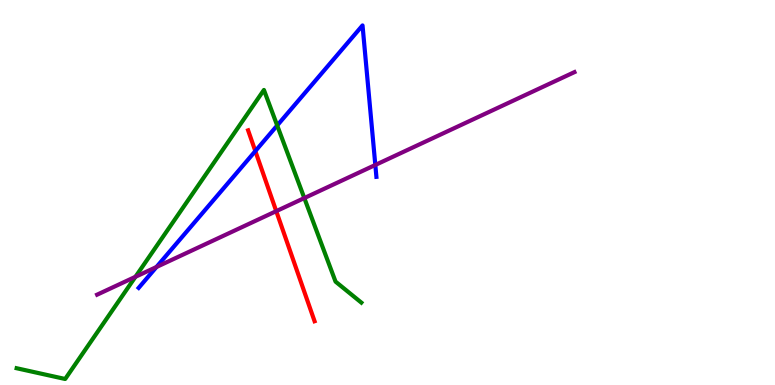[{'lines': ['blue', 'red'], 'intersections': [{'x': 3.29, 'y': 6.08}]}, {'lines': ['green', 'red'], 'intersections': []}, {'lines': ['purple', 'red'], 'intersections': [{'x': 3.56, 'y': 4.52}]}, {'lines': ['blue', 'green'], 'intersections': [{'x': 3.58, 'y': 6.74}]}, {'lines': ['blue', 'purple'], 'intersections': [{'x': 2.02, 'y': 3.06}, {'x': 4.84, 'y': 5.72}]}, {'lines': ['green', 'purple'], 'intersections': [{'x': 1.75, 'y': 2.81}, {'x': 3.93, 'y': 4.86}]}]